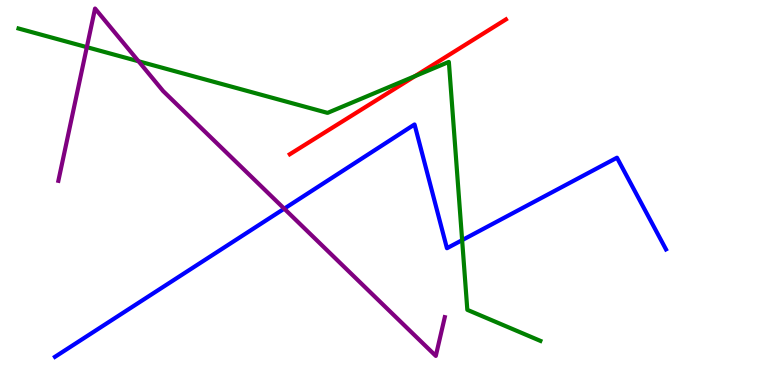[{'lines': ['blue', 'red'], 'intersections': []}, {'lines': ['green', 'red'], 'intersections': [{'x': 5.36, 'y': 8.02}]}, {'lines': ['purple', 'red'], 'intersections': []}, {'lines': ['blue', 'green'], 'intersections': [{'x': 5.96, 'y': 3.76}]}, {'lines': ['blue', 'purple'], 'intersections': [{'x': 3.67, 'y': 4.58}]}, {'lines': ['green', 'purple'], 'intersections': [{'x': 1.12, 'y': 8.78}, {'x': 1.79, 'y': 8.41}]}]